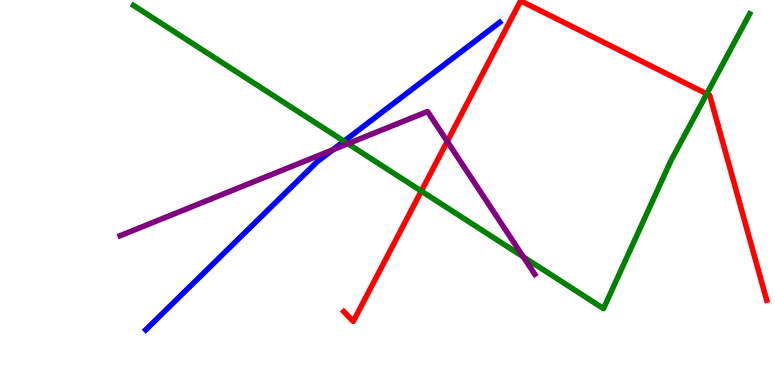[{'lines': ['blue', 'red'], 'intersections': []}, {'lines': ['green', 'red'], 'intersections': [{'x': 5.44, 'y': 5.04}, {'x': 9.12, 'y': 7.56}]}, {'lines': ['purple', 'red'], 'intersections': [{'x': 5.77, 'y': 6.33}]}, {'lines': ['blue', 'green'], 'intersections': [{'x': 4.44, 'y': 6.33}]}, {'lines': ['blue', 'purple'], 'intersections': [{'x': 4.29, 'y': 6.11}]}, {'lines': ['green', 'purple'], 'intersections': [{'x': 4.49, 'y': 6.27}, {'x': 6.75, 'y': 3.33}]}]